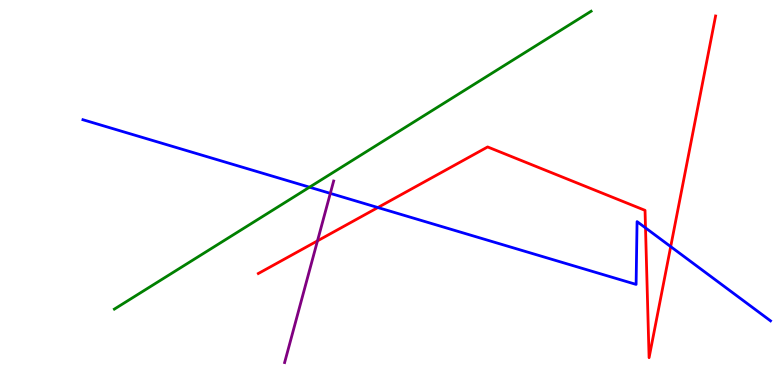[{'lines': ['blue', 'red'], 'intersections': [{'x': 4.88, 'y': 4.61}, {'x': 8.33, 'y': 4.08}, {'x': 8.65, 'y': 3.59}]}, {'lines': ['green', 'red'], 'intersections': []}, {'lines': ['purple', 'red'], 'intersections': [{'x': 4.1, 'y': 3.74}]}, {'lines': ['blue', 'green'], 'intersections': [{'x': 3.99, 'y': 5.14}]}, {'lines': ['blue', 'purple'], 'intersections': [{'x': 4.26, 'y': 4.98}]}, {'lines': ['green', 'purple'], 'intersections': []}]